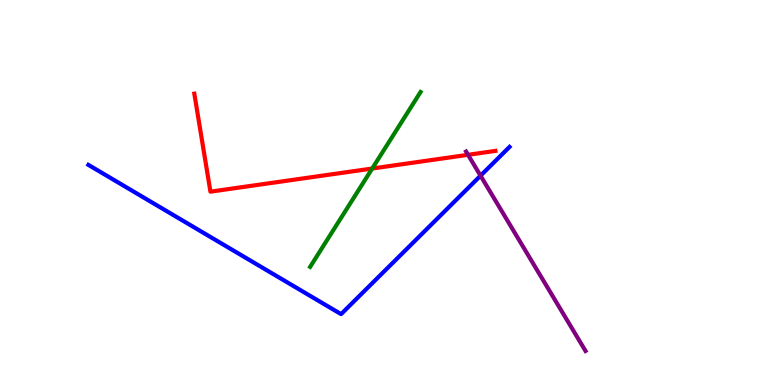[{'lines': ['blue', 'red'], 'intersections': []}, {'lines': ['green', 'red'], 'intersections': [{'x': 4.8, 'y': 5.62}]}, {'lines': ['purple', 'red'], 'intersections': [{'x': 6.04, 'y': 5.98}]}, {'lines': ['blue', 'green'], 'intersections': []}, {'lines': ['blue', 'purple'], 'intersections': [{'x': 6.2, 'y': 5.44}]}, {'lines': ['green', 'purple'], 'intersections': []}]